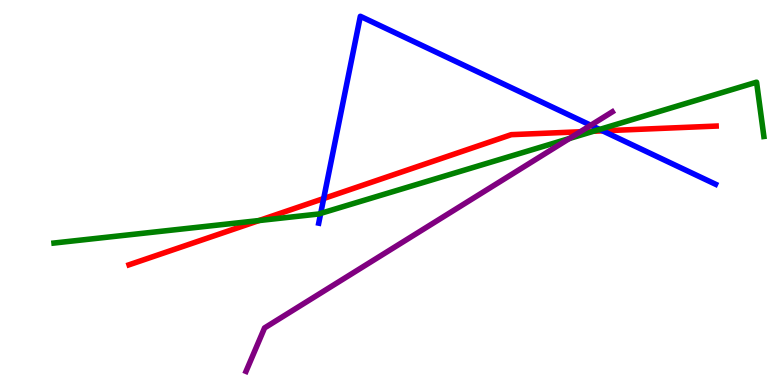[{'lines': ['blue', 'red'], 'intersections': [{'x': 4.18, 'y': 4.84}, {'x': 7.78, 'y': 6.6}]}, {'lines': ['green', 'red'], 'intersections': [{'x': 3.34, 'y': 4.27}, {'x': 7.66, 'y': 6.59}]}, {'lines': ['purple', 'red'], 'intersections': [{'x': 7.49, 'y': 6.58}]}, {'lines': ['blue', 'green'], 'intersections': [{'x': 4.14, 'y': 4.46}, {'x': 7.74, 'y': 6.64}]}, {'lines': ['blue', 'purple'], 'intersections': [{'x': 7.62, 'y': 6.75}]}, {'lines': ['green', 'purple'], 'intersections': [{'x': 7.35, 'y': 6.4}]}]